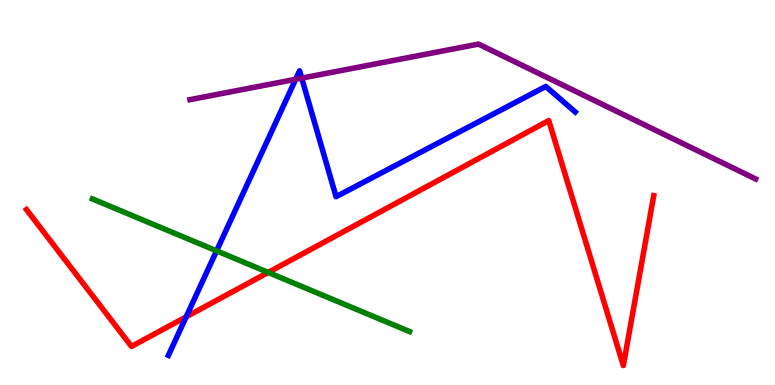[{'lines': ['blue', 'red'], 'intersections': [{'x': 2.4, 'y': 1.77}]}, {'lines': ['green', 'red'], 'intersections': [{'x': 3.46, 'y': 2.92}]}, {'lines': ['purple', 'red'], 'intersections': []}, {'lines': ['blue', 'green'], 'intersections': [{'x': 2.79, 'y': 3.48}]}, {'lines': ['blue', 'purple'], 'intersections': [{'x': 3.82, 'y': 7.94}, {'x': 3.89, 'y': 7.97}]}, {'lines': ['green', 'purple'], 'intersections': []}]